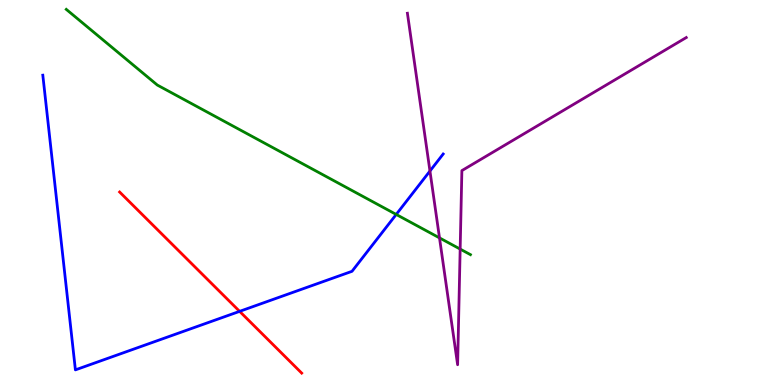[{'lines': ['blue', 'red'], 'intersections': [{'x': 3.09, 'y': 1.91}]}, {'lines': ['green', 'red'], 'intersections': []}, {'lines': ['purple', 'red'], 'intersections': []}, {'lines': ['blue', 'green'], 'intersections': [{'x': 5.11, 'y': 4.43}]}, {'lines': ['blue', 'purple'], 'intersections': [{'x': 5.55, 'y': 5.56}]}, {'lines': ['green', 'purple'], 'intersections': [{'x': 5.67, 'y': 3.82}, {'x': 5.94, 'y': 3.53}]}]